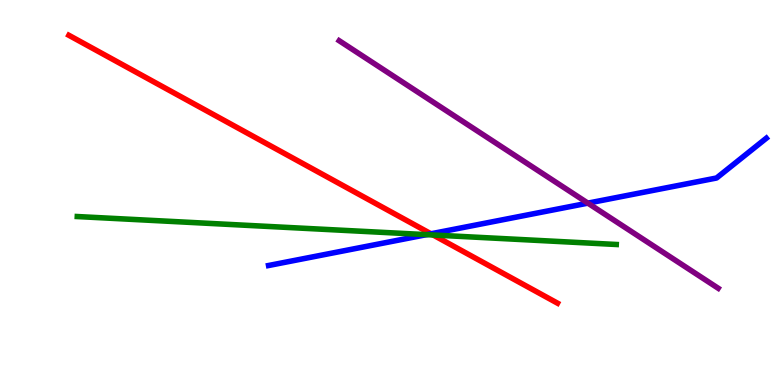[{'lines': ['blue', 'red'], 'intersections': [{'x': 5.56, 'y': 3.93}]}, {'lines': ['green', 'red'], 'intersections': [{'x': 5.59, 'y': 3.9}]}, {'lines': ['purple', 'red'], 'intersections': []}, {'lines': ['blue', 'green'], 'intersections': [{'x': 5.5, 'y': 3.91}]}, {'lines': ['blue', 'purple'], 'intersections': [{'x': 7.59, 'y': 4.72}]}, {'lines': ['green', 'purple'], 'intersections': []}]